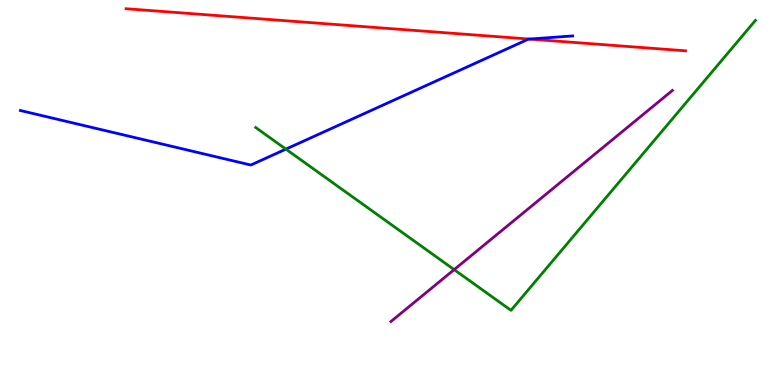[{'lines': ['blue', 'red'], 'intersections': [{'x': 6.83, 'y': 8.99}]}, {'lines': ['green', 'red'], 'intersections': []}, {'lines': ['purple', 'red'], 'intersections': []}, {'lines': ['blue', 'green'], 'intersections': [{'x': 3.69, 'y': 6.13}]}, {'lines': ['blue', 'purple'], 'intersections': []}, {'lines': ['green', 'purple'], 'intersections': [{'x': 5.86, 'y': 3.0}]}]